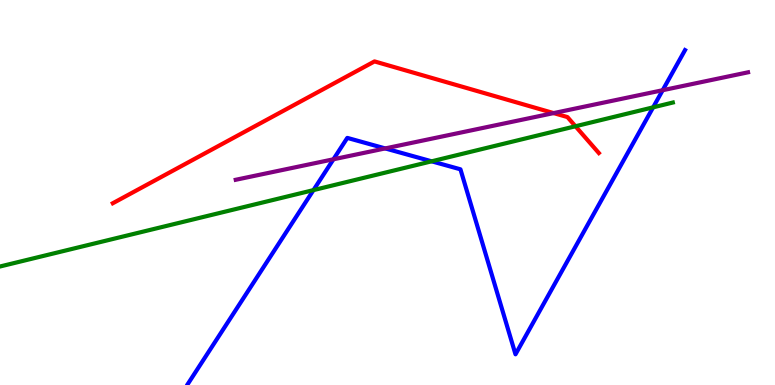[{'lines': ['blue', 'red'], 'intersections': []}, {'lines': ['green', 'red'], 'intersections': [{'x': 7.43, 'y': 6.72}]}, {'lines': ['purple', 'red'], 'intersections': [{'x': 7.14, 'y': 7.06}]}, {'lines': ['blue', 'green'], 'intersections': [{'x': 4.04, 'y': 5.06}, {'x': 5.57, 'y': 5.81}, {'x': 8.43, 'y': 7.21}]}, {'lines': ['blue', 'purple'], 'intersections': [{'x': 4.3, 'y': 5.86}, {'x': 4.97, 'y': 6.14}, {'x': 8.55, 'y': 7.66}]}, {'lines': ['green', 'purple'], 'intersections': []}]